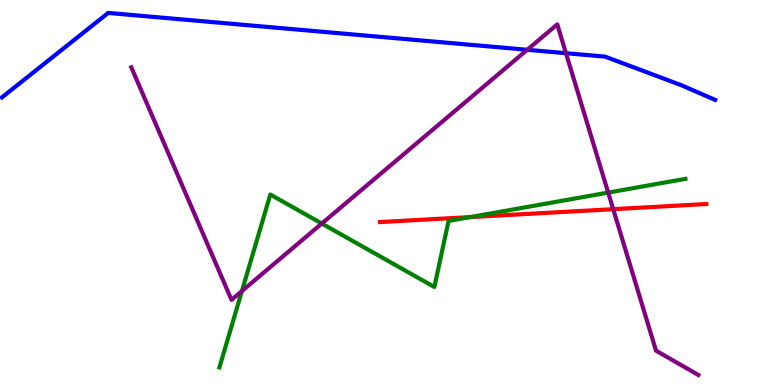[{'lines': ['blue', 'red'], 'intersections': []}, {'lines': ['green', 'red'], 'intersections': [{'x': 6.07, 'y': 4.36}]}, {'lines': ['purple', 'red'], 'intersections': [{'x': 7.91, 'y': 4.57}]}, {'lines': ['blue', 'green'], 'intersections': []}, {'lines': ['blue', 'purple'], 'intersections': [{'x': 6.8, 'y': 8.71}, {'x': 7.3, 'y': 8.62}]}, {'lines': ['green', 'purple'], 'intersections': [{'x': 3.12, 'y': 2.44}, {'x': 4.15, 'y': 4.19}, {'x': 7.85, 'y': 5.0}]}]